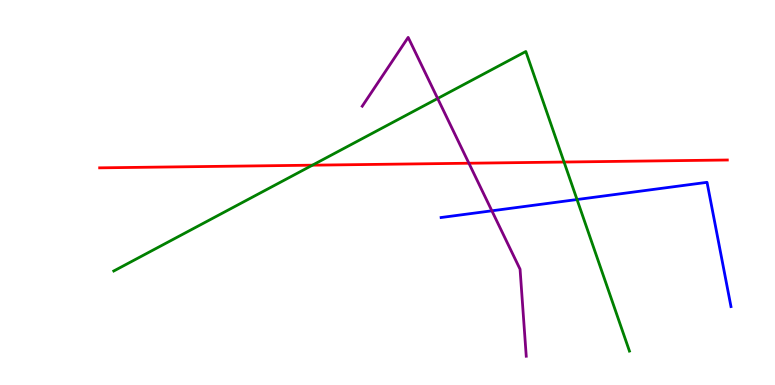[{'lines': ['blue', 'red'], 'intersections': []}, {'lines': ['green', 'red'], 'intersections': [{'x': 4.03, 'y': 5.71}, {'x': 7.28, 'y': 5.79}]}, {'lines': ['purple', 'red'], 'intersections': [{'x': 6.05, 'y': 5.76}]}, {'lines': ['blue', 'green'], 'intersections': [{'x': 7.45, 'y': 4.82}]}, {'lines': ['blue', 'purple'], 'intersections': [{'x': 6.35, 'y': 4.52}]}, {'lines': ['green', 'purple'], 'intersections': [{'x': 5.65, 'y': 7.44}]}]